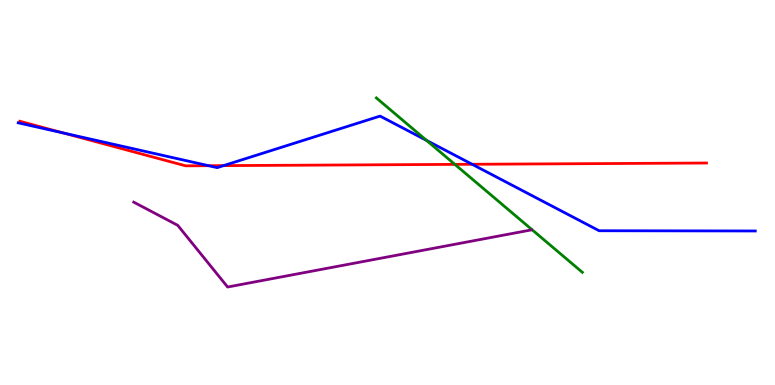[{'lines': ['blue', 'red'], 'intersections': [{'x': 0.821, 'y': 6.54}, {'x': 2.69, 'y': 5.7}, {'x': 2.88, 'y': 5.7}, {'x': 6.09, 'y': 5.73}]}, {'lines': ['green', 'red'], 'intersections': [{'x': 5.87, 'y': 5.73}]}, {'lines': ['purple', 'red'], 'intersections': []}, {'lines': ['blue', 'green'], 'intersections': [{'x': 5.5, 'y': 6.35}]}, {'lines': ['blue', 'purple'], 'intersections': []}, {'lines': ['green', 'purple'], 'intersections': []}]